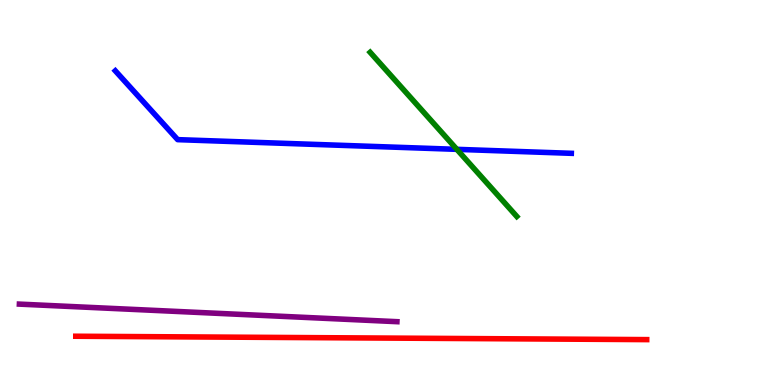[{'lines': ['blue', 'red'], 'intersections': []}, {'lines': ['green', 'red'], 'intersections': []}, {'lines': ['purple', 'red'], 'intersections': []}, {'lines': ['blue', 'green'], 'intersections': [{'x': 5.89, 'y': 6.12}]}, {'lines': ['blue', 'purple'], 'intersections': []}, {'lines': ['green', 'purple'], 'intersections': []}]